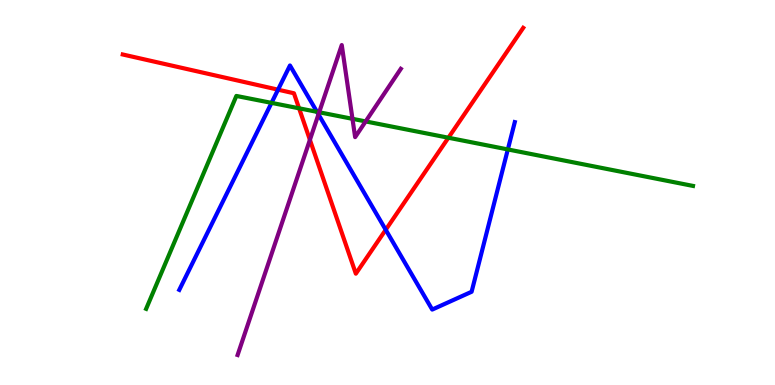[{'lines': ['blue', 'red'], 'intersections': [{'x': 3.59, 'y': 7.67}, {'x': 4.98, 'y': 4.03}]}, {'lines': ['green', 'red'], 'intersections': [{'x': 3.86, 'y': 7.19}, {'x': 5.79, 'y': 6.42}]}, {'lines': ['purple', 'red'], 'intersections': [{'x': 4.0, 'y': 6.37}]}, {'lines': ['blue', 'green'], 'intersections': [{'x': 3.5, 'y': 7.33}, {'x': 4.09, 'y': 7.1}, {'x': 6.55, 'y': 6.12}]}, {'lines': ['blue', 'purple'], 'intersections': [{'x': 4.11, 'y': 7.03}]}, {'lines': ['green', 'purple'], 'intersections': [{'x': 4.12, 'y': 7.08}, {'x': 4.55, 'y': 6.91}, {'x': 4.72, 'y': 6.85}]}]